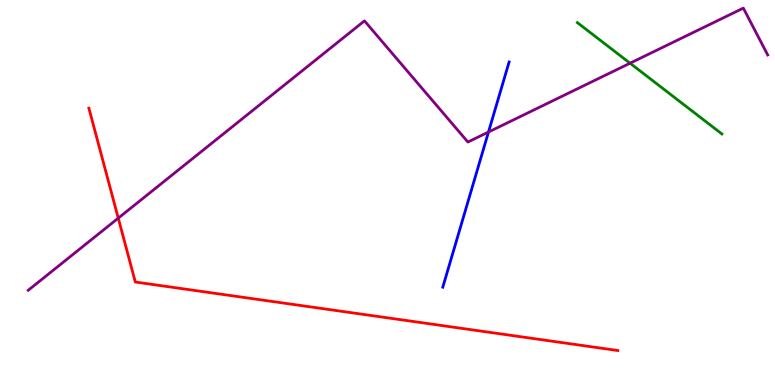[{'lines': ['blue', 'red'], 'intersections': []}, {'lines': ['green', 'red'], 'intersections': []}, {'lines': ['purple', 'red'], 'intersections': [{'x': 1.53, 'y': 4.33}]}, {'lines': ['blue', 'green'], 'intersections': []}, {'lines': ['blue', 'purple'], 'intersections': [{'x': 6.3, 'y': 6.57}]}, {'lines': ['green', 'purple'], 'intersections': [{'x': 8.13, 'y': 8.36}]}]